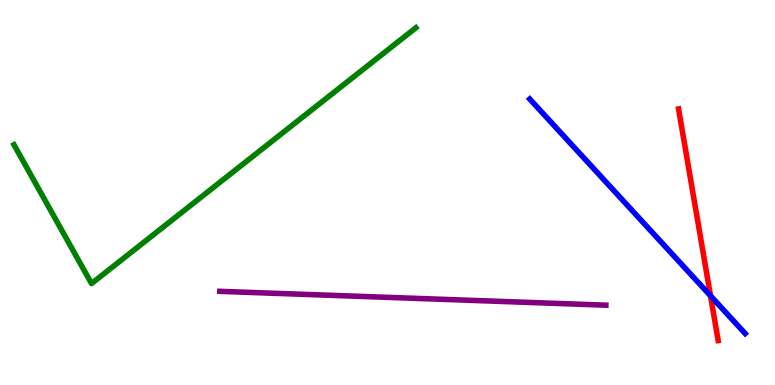[{'lines': ['blue', 'red'], 'intersections': [{'x': 9.17, 'y': 2.32}]}, {'lines': ['green', 'red'], 'intersections': []}, {'lines': ['purple', 'red'], 'intersections': []}, {'lines': ['blue', 'green'], 'intersections': []}, {'lines': ['blue', 'purple'], 'intersections': []}, {'lines': ['green', 'purple'], 'intersections': []}]